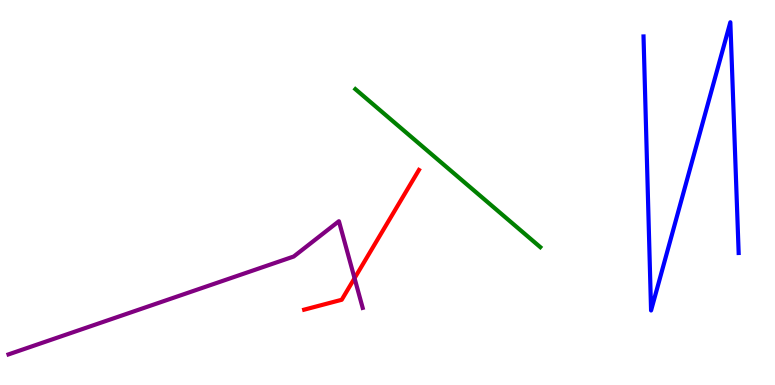[{'lines': ['blue', 'red'], 'intersections': []}, {'lines': ['green', 'red'], 'intersections': []}, {'lines': ['purple', 'red'], 'intersections': [{'x': 4.57, 'y': 2.77}]}, {'lines': ['blue', 'green'], 'intersections': []}, {'lines': ['blue', 'purple'], 'intersections': []}, {'lines': ['green', 'purple'], 'intersections': []}]